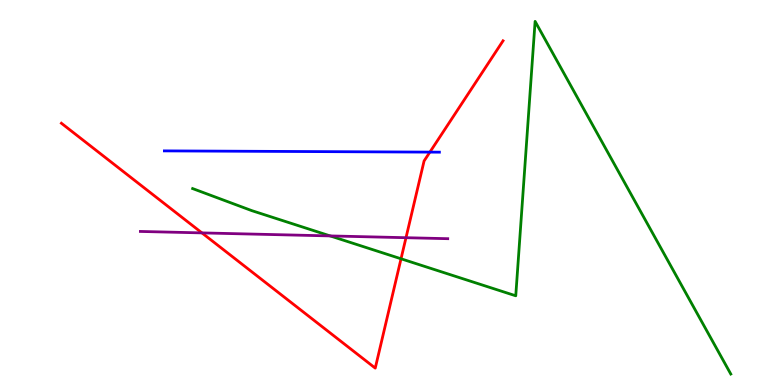[{'lines': ['blue', 'red'], 'intersections': [{'x': 5.55, 'y': 6.05}]}, {'lines': ['green', 'red'], 'intersections': [{'x': 5.17, 'y': 3.28}]}, {'lines': ['purple', 'red'], 'intersections': [{'x': 2.61, 'y': 3.95}, {'x': 5.24, 'y': 3.83}]}, {'lines': ['blue', 'green'], 'intersections': []}, {'lines': ['blue', 'purple'], 'intersections': []}, {'lines': ['green', 'purple'], 'intersections': [{'x': 4.26, 'y': 3.87}]}]